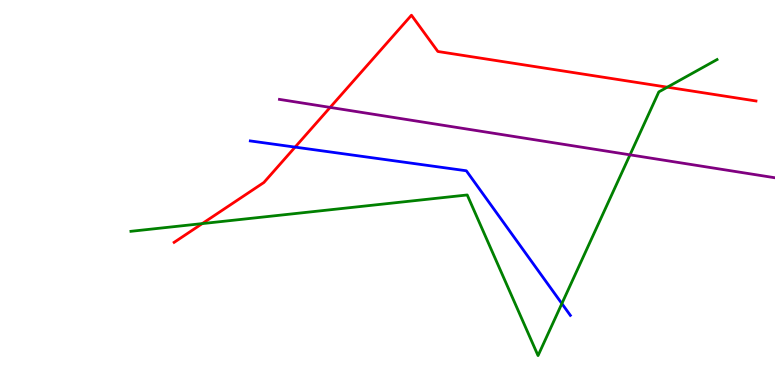[{'lines': ['blue', 'red'], 'intersections': [{'x': 3.81, 'y': 6.18}]}, {'lines': ['green', 'red'], 'intersections': [{'x': 2.61, 'y': 4.19}, {'x': 8.61, 'y': 7.74}]}, {'lines': ['purple', 'red'], 'intersections': [{'x': 4.26, 'y': 7.21}]}, {'lines': ['blue', 'green'], 'intersections': [{'x': 7.25, 'y': 2.11}]}, {'lines': ['blue', 'purple'], 'intersections': []}, {'lines': ['green', 'purple'], 'intersections': [{'x': 8.13, 'y': 5.98}]}]